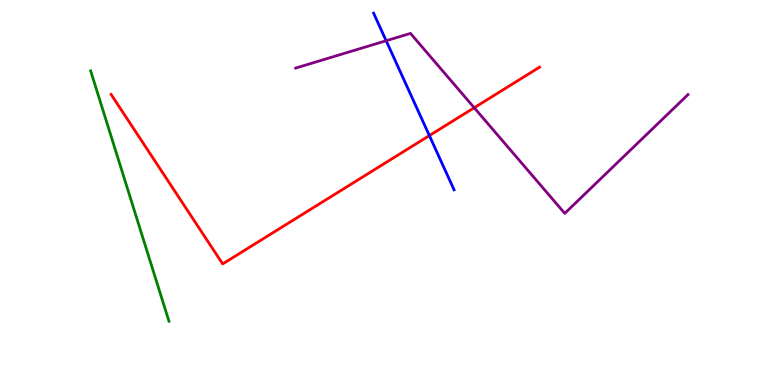[{'lines': ['blue', 'red'], 'intersections': [{'x': 5.54, 'y': 6.48}]}, {'lines': ['green', 'red'], 'intersections': []}, {'lines': ['purple', 'red'], 'intersections': [{'x': 6.12, 'y': 7.2}]}, {'lines': ['blue', 'green'], 'intersections': []}, {'lines': ['blue', 'purple'], 'intersections': [{'x': 4.98, 'y': 8.94}]}, {'lines': ['green', 'purple'], 'intersections': []}]